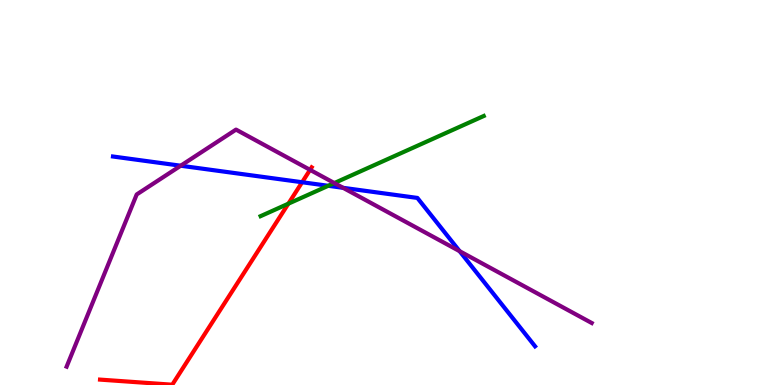[{'lines': ['blue', 'red'], 'intersections': [{'x': 3.9, 'y': 5.27}]}, {'lines': ['green', 'red'], 'intersections': [{'x': 3.72, 'y': 4.71}]}, {'lines': ['purple', 'red'], 'intersections': [{'x': 4.0, 'y': 5.59}]}, {'lines': ['blue', 'green'], 'intersections': [{'x': 4.24, 'y': 5.17}]}, {'lines': ['blue', 'purple'], 'intersections': [{'x': 2.33, 'y': 5.7}, {'x': 4.43, 'y': 5.12}, {'x': 5.93, 'y': 3.48}]}, {'lines': ['green', 'purple'], 'intersections': [{'x': 4.31, 'y': 5.25}]}]